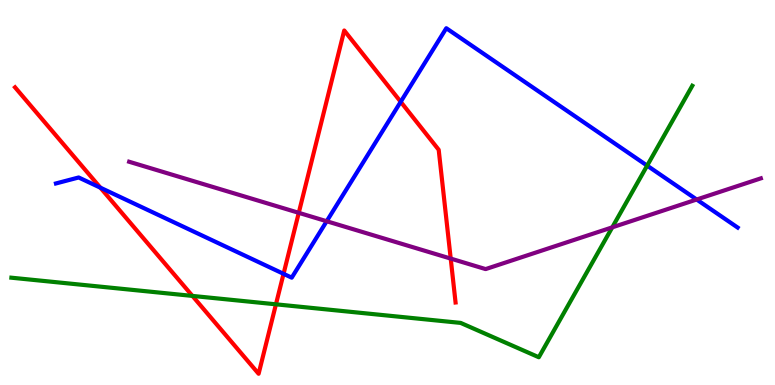[{'lines': ['blue', 'red'], 'intersections': [{'x': 1.3, 'y': 5.12}, {'x': 3.66, 'y': 2.89}, {'x': 5.17, 'y': 7.36}]}, {'lines': ['green', 'red'], 'intersections': [{'x': 2.48, 'y': 2.31}, {'x': 3.56, 'y': 2.1}]}, {'lines': ['purple', 'red'], 'intersections': [{'x': 3.85, 'y': 4.47}, {'x': 5.82, 'y': 3.28}]}, {'lines': ['blue', 'green'], 'intersections': [{'x': 8.35, 'y': 5.7}]}, {'lines': ['blue', 'purple'], 'intersections': [{'x': 4.22, 'y': 4.25}, {'x': 8.99, 'y': 4.82}]}, {'lines': ['green', 'purple'], 'intersections': [{'x': 7.9, 'y': 4.09}]}]